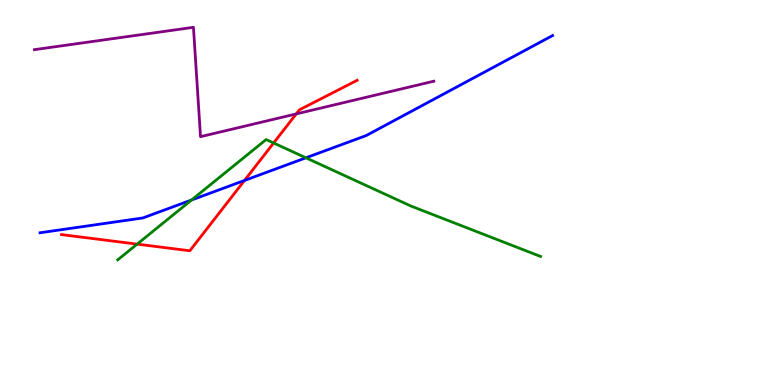[{'lines': ['blue', 'red'], 'intersections': [{'x': 3.15, 'y': 5.31}]}, {'lines': ['green', 'red'], 'intersections': [{'x': 1.77, 'y': 3.66}, {'x': 3.53, 'y': 6.29}]}, {'lines': ['purple', 'red'], 'intersections': [{'x': 3.82, 'y': 7.04}]}, {'lines': ['blue', 'green'], 'intersections': [{'x': 2.47, 'y': 4.81}, {'x': 3.95, 'y': 5.9}]}, {'lines': ['blue', 'purple'], 'intersections': []}, {'lines': ['green', 'purple'], 'intersections': []}]